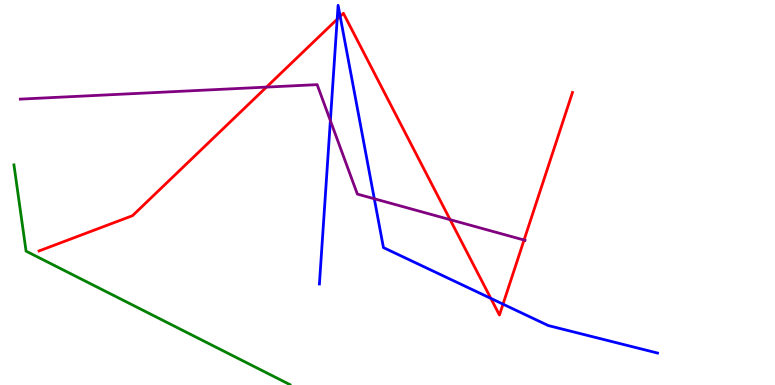[{'lines': ['blue', 'red'], 'intersections': [{'x': 4.35, 'y': 9.5}, {'x': 4.39, 'y': 9.57}, {'x': 6.33, 'y': 2.25}, {'x': 6.49, 'y': 2.1}]}, {'lines': ['green', 'red'], 'intersections': []}, {'lines': ['purple', 'red'], 'intersections': [{'x': 3.44, 'y': 7.74}, {'x': 5.81, 'y': 4.29}, {'x': 6.76, 'y': 3.77}]}, {'lines': ['blue', 'green'], 'intersections': []}, {'lines': ['blue', 'purple'], 'intersections': [{'x': 4.26, 'y': 6.87}, {'x': 4.83, 'y': 4.84}]}, {'lines': ['green', 'purple'], 'intersections': []}]